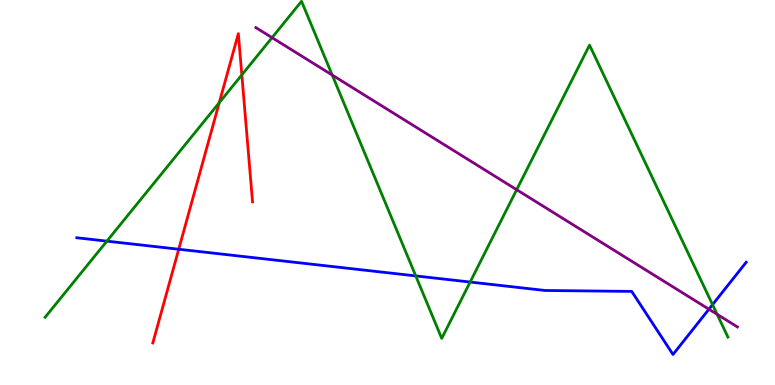[{'lines': ['blue', 'red'], 'intersections': [{'x': 2.31, 'y': 3.53}]}, {'lines': ['green', 'red'], 'intersections': [{'x': 2.83, 'y': 7.33}, {'x': 3.12, 'y': 8.05}]}, {'lines': ['purple', 'red'], 'intersections': []}, {'lines': ['blue', 'green'], 'intersections': [{'x': 1.38, 'y': 3.74}, {'x': 5.36, 'y': 2.83}, {'x': 6.07, 'y': 2.67}, {'x': 9.19, 'y': 2.09}]}, {'lines': ['blue', 'purple'], 'intersections': [{'x': 9.15, 'y': 1.97}]}, {'lines': ['green', 'purple'], 'intersections': [{'x': 3.51, 'y': 9.02}, {'x': 4.29, 'y': 8.05}, {'x': 6.67, 'y': 5.07}, {'x': 9.25, 'y': 1.84}]}]